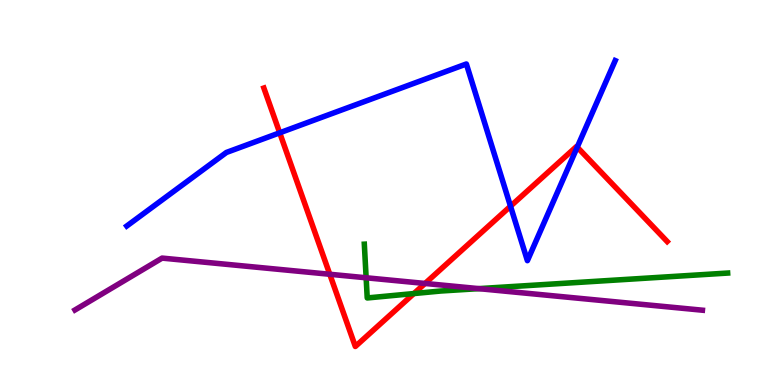[{'lines': ['blue', 'red'], 'intersections': [{'x': 3.61, 'y': 6.55}, {'x': 6.59, 'y': 4.64}, {'x': 7.45, 'y': 6.18}]}, {'lines': ['green', 'red'], 'intersections': [{'x': 5.34, 'y': 2.38}]}, {'lines': ['purple', 'red'], 'intersections': [{'x': 4.26, 'y': 2.88}, {'x': 5.48, 'y': 2.64}]}, {'lines': ['blue', 'green'], 'intersections': []}, {'lines': ['blue', 'purple'], 'intersections': []}, {'lines': ['green', 'purple'], 'intersections': [{'x': 4.72, 'y': 2.79}, {'x': 6.18, 'y': 2.5}]}]